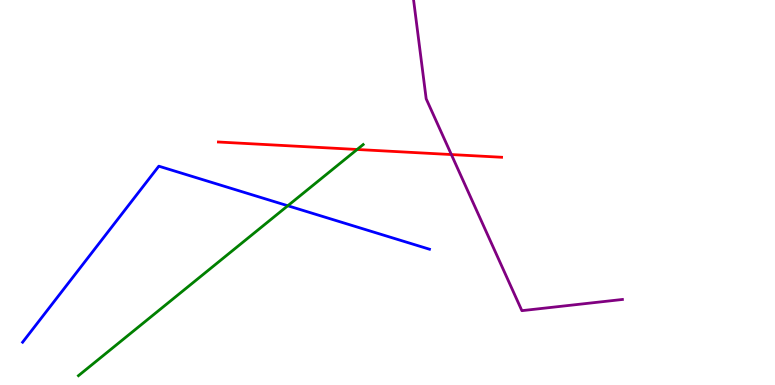[{'lines': ['blue', 'red'], 'intersections': []}, {'lines': ['green', 'red'], 'intersections': [{'x': 4.61, 'y': 6.12}]}, {'lines': ['purple', 'red'], 'intersections': [{'x': 5.82, 'y': 5.99}]}, {'lines': ['blue', 'green'], 'intersections': [{'x': 3.71, 'y': 4.66}]}, {'lines': ['blue', 'purple'], 'intersections': []}, {'lines': ['green', 'purple'], 'intersections': []}]